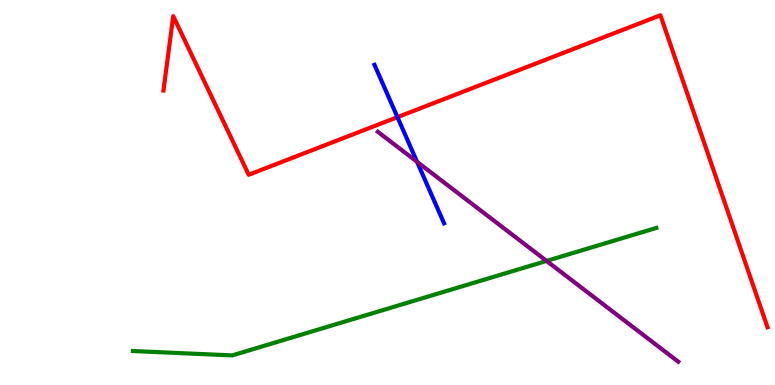[{'lines': ['blue', 'red'], 'intersections': [{'x': 5.13, 'y': 6.96}]}, {'lines': ['green', 'red'], 'intersections': []}, {'lines': ['purple', 'red'], 'intersections': []}, {'lines': ['blue', 'green'], 'intersections': []}, {'lines': ['blue', 'purple'], 'intersections': [{'x': 5.38, 'y': 5.8}]}, {'lines': ['green', 'purple'], 'intersections': [{'x': 7.05, 'y': 3.22}]}]